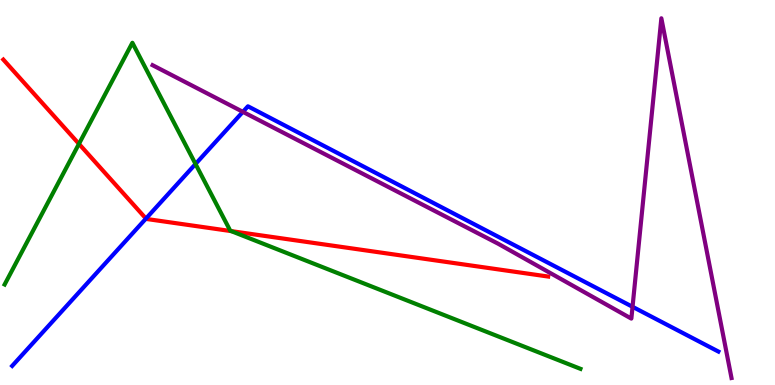[{'lines': ['blue', 'red'], 'intersections': [{'x': 1.88, 'y': 4.32}]}, {'lines': ['green', 'red'], 'intersections': [{'x': 1.02, 'y': 6.26}, {'x': 2.98, 'y': 4.0}]}, {'lines': ['purple', 'red'], 'intersections': []}, {'lines': ['blue', 'green'], 'intersections': [{'x': 2.52, 'y': 5.74}]}, {'lines': ['blue', 'purple'], 'intersections': [{'x': 3.13, 'y': 7.1}, {'x': 8.16, 'y': 2.03}]}, {'lines': ['green', 'purple'], 'intersections': []}]